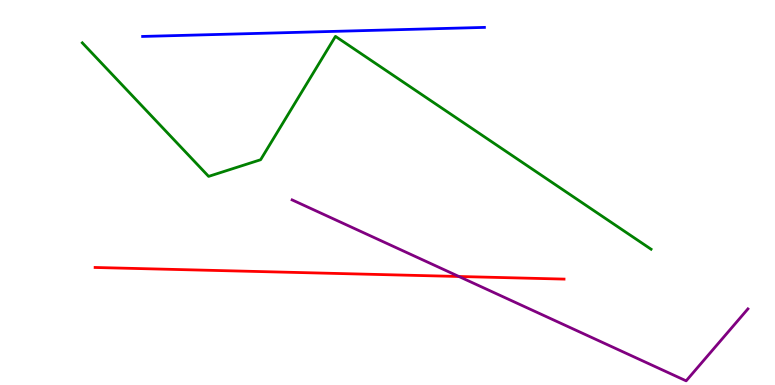[{'lines': ['blue', 'red'], 'intersections': []}, {'lines': ['green', 'red'], 'intersections': []}, {'lines': ['purple', 'red'], 'intersections': [{'x': 5.92, 'y': 2.82}]}, {'lines': ['blue', 'green'], 'intersections': []}, {'lines': ['blue', 'purple'], 'intersections': []}, {'lines': ['green', 'purple'], 'intersections': []}]